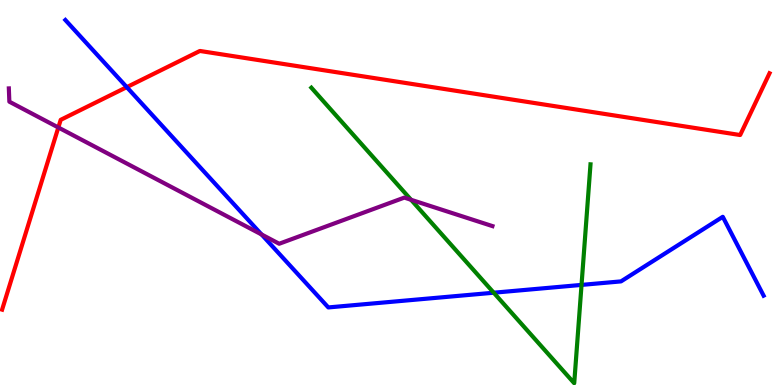[{'lines': ['blue', 'red'], 'intersections': [{'x': 1.64, 'y': 7.74}]}, {'lines': ['green', 'red'], 'intersections': []}, {'lines': ['purple', 'red'], 'intersections': [{'x': 0.753, 'y': 6.69}]}, {'lines': ['blue', 'green'], 'intersections': [{'x': 6.37, 'y': 2.4}, {'x': 7.5, 'y': 2.6}]}, {'lines': ['blue', 'purple'], 'intersections': [{'x': 3.38, 'y': 3.91}]}, {'lines': ['green', 'purple'], 'intersections': [{'x': 5.3, 'y': 4.81}]}]